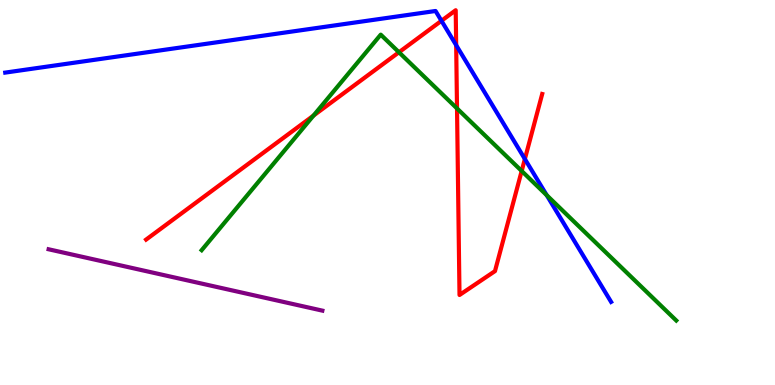[{'lines': ['blue', 'red'], 'intersections': [{'x': 5.7, 'y': 9.46}, {'x': 5.89, 'y': 8.83}, {'x': 6.77, 'y': 5.87}]}, {'lines': ['green', 'red'], 'intersections': [{'x': 4.05, 'y': 7.0}, {'x': 5.15, 'y': 8.64}, {'x': 5.9, 'y': 7.18}, {'x': 6.73, 'y': 5.56}]}, {'lines': ['purple', 'red'], 'intersections': []}, {'lines': ['blue', 'green'], 'intersections': [{'x': 7.05, 'y': 4.93}]}, {'lines': ['blue', 'purple'], 'intersections': []}, {'lines': ['green', 'purple'], 'intersections': []}]